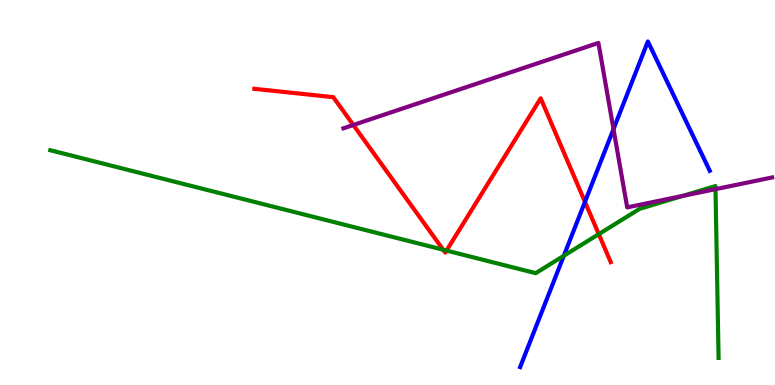[{'lines': ['blue', 'red'], 'intersections': [{'x': 7.55, 'y': 4.76}]}, {'lines': ['green', 'red'], 'intersections': [{'x': 5.72, 'y': 3.51}, {'x': 5.76, 'y': 3.49}, {'x': 7.73, 'y': 3.92}]}, {'lines': ['purple', 'red'], 'intersections': [{'x': 4.56, 'y': 6.75}]}, {'lines': ['blue', 'green'], 'intersections': [{'x': 7.27, 'y': 3.36}]}, {'lines': ['blue', 'purple'], 'intersections': [{'x': 7.92, 'y': 6.65}]}, {'lines': ['green', 'purple'], 'intersections': [{'x': 8.81, 'y': 4.91}, {'x': 9.23, 'y': 5.09}]}]